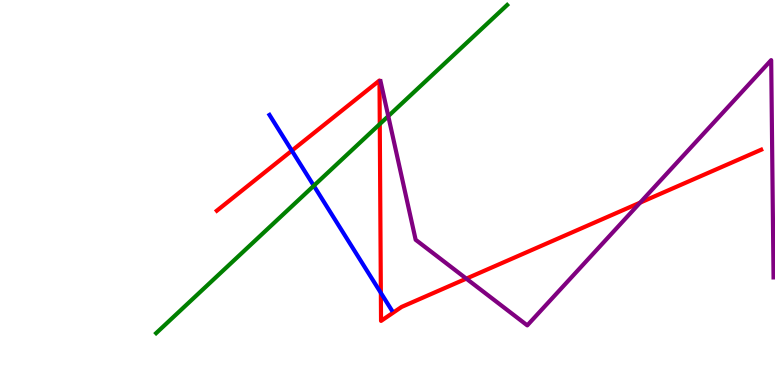[{'lines': ['blue', 'red'], 'intersections': [{'x': 3.77, 'y': 6.09}, {'x': 4.91, 'y': 2.39}]}, {'lines': ['green', 'red'], 'intersections': [{'x': 4.9, 'y': 6.78}]}, {'lines': ['purple', 'red'], 'intersections': [{'x': 6.02, 'y': 2.76}, {'x': 8.26, 'y': 4.74}]}, {'lines': ['blue', 'green'], 'intersections': [{'x': 4.05, 'y': 5.18}]}, {'lines': ['blue', 'purple'], 'intersections': []}, {'lines': ['green', 'purple'], 'intersections': [{'x': 5.01, 'y': 6.98}]}]